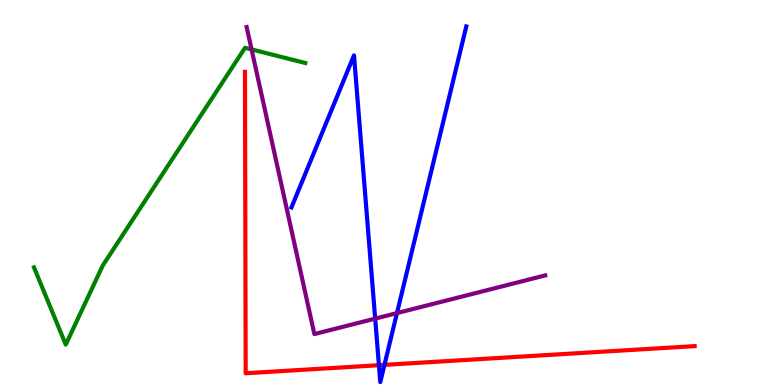[{'lines': ['blue', 'red'], 'intersections': [{'x': 4.89, 'y': 0.514}, {'x': 4.96, 'y': 0.523}]}, {'lines': ['green', 'red'], 'intersections': []}, {'lines': ['purple', 'red'], 'intersections': []}, {'lines': ['blue', 'green'], 'intersections': []}, {'lines': ['blue', 'purple'], 'intersections': [{'x': 4.84, 'y': 1.72}, {'x': 5.12, 'y': 1.87}]}, {'lines': ['green', 'purple'], 'intersections': [{'x': 3.25, 'y': 8.72}]}]